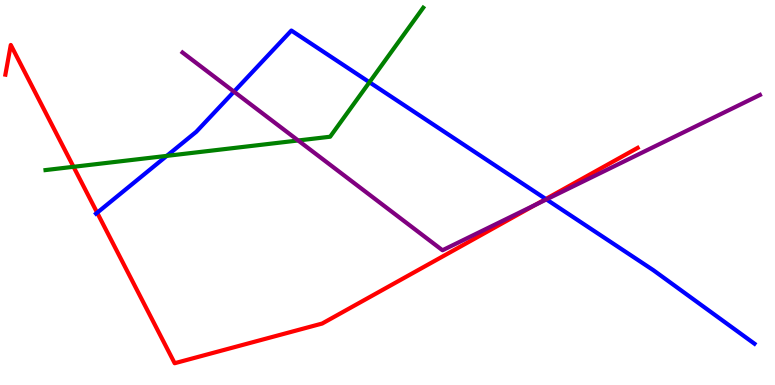[{'lines': ['blue', 'red'], 'intersections': [{'x': 1.25, 'y': 4.47}, {'x': 7.04, 'y': 4.83}]}, {'lines': ['green', 'red'], 'intersections': [{'x': 0.949, 'y': 5.67}]}, {'lines': ['purple', 'red'], 'intersections': [{'x': 6.91, 'y': 4.68}]}, {'lines': ['blue', 'green'], 'intersections': [{'x': 2.15, 'y': 5.95}, {'x': 4.77, 'y': 7.86}]}, {'lines': ['blue', 'purple'], 'intersections': [{'x': 3.02, 'y': 7.62}, {'x': 7.05, 'y': 4.82}]}, {'lines': ['green', 'purple'], 'intersections': [{'x': 3.85, 'y': 6.35}]}]